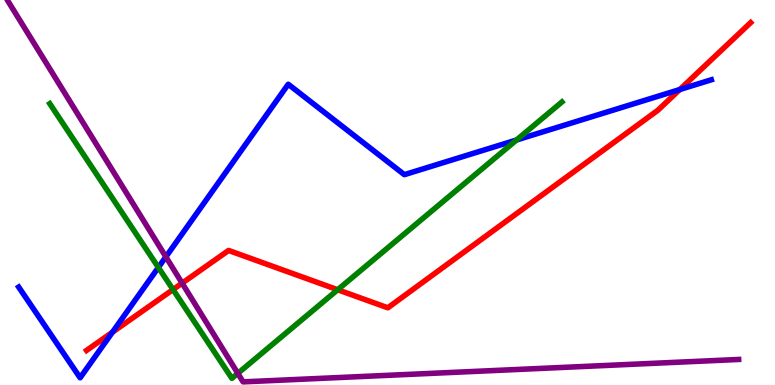[{'lines': ['blue', 'red'], 'intersections': [{'x': 1.45, 'y': 1.37}, {'x': 8.77, 'y': 7.67}]}, {'lines': ['green', 'red'], 'intersections': [{'x': 2.23, 'y': 2.48}, {'x': 4.36, 'y': 2.47}]}, {'lines': ['purple', 'red'], 'intersections': [{'x': 2.35, 'y': 2.65}]}, {'lines': ['blue', 'green'], 'intersections': [{'x': 2.04, 'y': 3.05}, {'x': 6.66, 'y': 6.36}]}, {'lines': ['blue', 'purple'], 'intersections': [{'x': 2.14, 'y': 3.33}]}, {'lines': ['green', 'purple'], 'intersections': [{'x': 3.07, 'y': 0.302}]}]